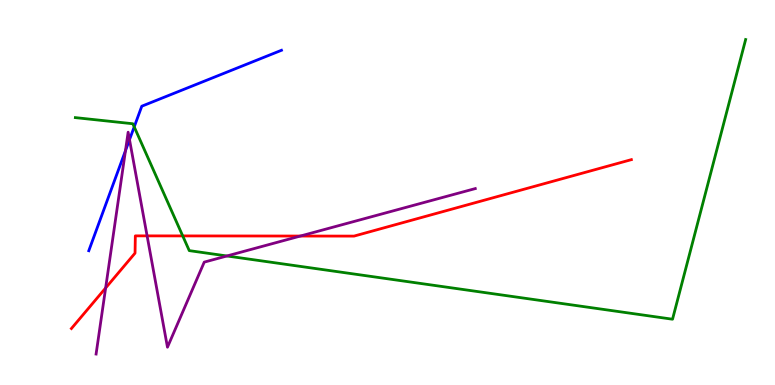[{'lines': ['blue', 'red'], 'intersections': []}, {'lines': ['green', 'red'], 'intersections': [{'x': 2.36, 'y': 3.87}]}, {'lines': ['purple', 'red'], 'intersections': [{'x': 1.36, 'y': 2.52}, {'x': 1.9, 'y': 3.87}, {'x': 3.88, 'y': 3.87}]}, {'lines': ['blue', 'green'], 'intersections': [{'x': 1.73, 'y': 6.71}]}, {'lines': ['blue', 'purple'], 'intersections': [{'x': 1.62, 'y': 6.08}, {'x': 1.67, 'y': 6.37}]}, {'lines': ['green', 'purple'], 'intersections': [{'x': 2.93, 'y': 3.35}]}]